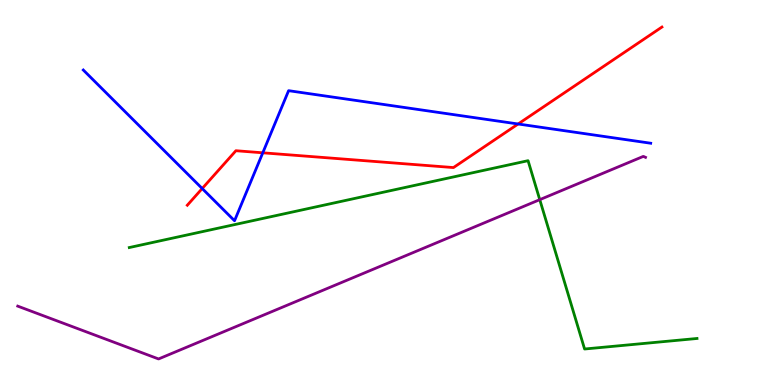[{'lines': ['blue', 'red'], 'intersections': [{'x': 2.61, 'y': 5.1}, {'x': 3.39, 'y': 6.03}, {'x': 6.69, 'y': 6.78}]}, {'lines': ['green', 'red'], 'intersections': []}, {'lines': ['purple', 'red'], 'intersections': []}, {'lines': ['blue', 'green'], 'intersections': []}, {'lines': ['blue', 'purple'], 'intersections': []}, {'lines': ['green', 'purple'], 'intersections': [{'x': 6.96, 'y': 4.81}]}]